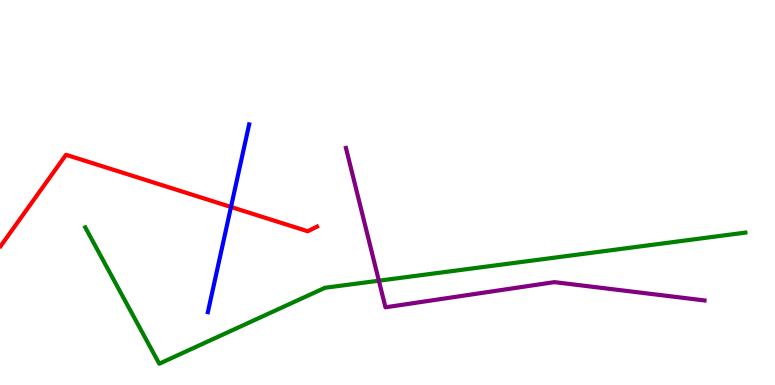[{'lines': ['blue', 'red'], 'intersections': [{'x': 2.98, 'y': 4.62}]}, {'lines': ['green', 'red'], 'intersections': []}, {'lines': ['purple', 'red'], 'intersections': []}, {'lines': ['blue', 'green'], 'intersections': []}, {'lines': ['blue', 'purple'], 'intersections': []}, {'lines': ['green', 'purple'], 'intersections': [{'x': 4.89, 'y': 2.71}]}]